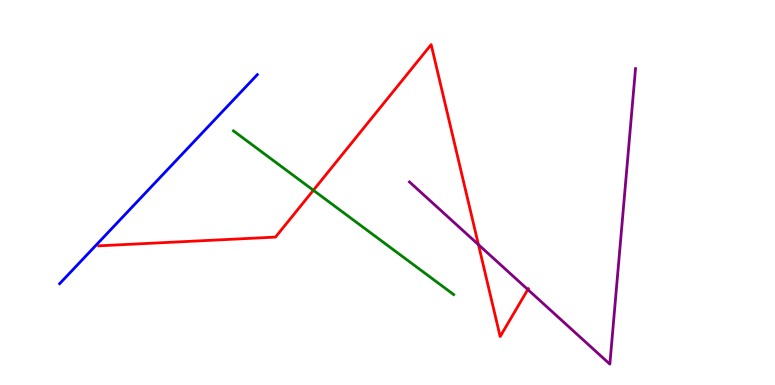[{'lines': ['blue', 'red'], 'intersections': []}, {'lines': ['green', 'red'], 'intersections': [{'x': 4.04, 'y': 5.06}]}, {'lines': ['purple', 'red'], 'intersections': [{'x': 6.17, 'y': 3.65}, {'x': 6.81, 'y': 2.48}]}, {'lines': ['blue', 'green'], 'intersections': []}, {'lines': ['blue', 'purple'], 'intersections': []}, {'lines': ['green', 'purple'], 'intersections': []}]